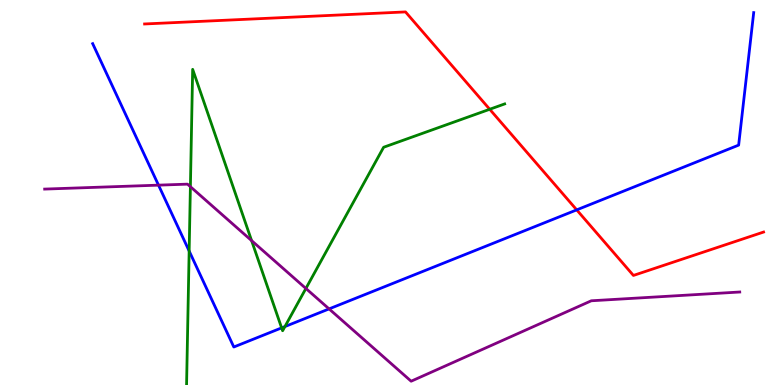[{'lines': ['blue', 'red'], 'intersections': [{'x': 7.44, 'y': 4.55}]}, {'lines': ['green', 'red'], 'intersections': [{'x': 6.32, 'y': 7.16}]}, {'lines': ['purple', 'red'], 'intersections': []}, {'lines': ['blue', 'green'], 'intersections': [{'x': 2.44, 'y': 3.48}, {'x': 3.63, 'y': 1.48}, {'x': 3.68, 'y': 1.52}]}, {'lines': ['blue', 'purple'], 'intersections': [{'x': 2.05, 'y': 5.19}, {'x': 4.25, 'y': 1.98}]}, {'lines': ['green', 'purple'], 'intersections': [{'x': 2.46, 'y': 5.15}, {'x': 3.25, 'y': 3.75}, {'x': 3.95, 'y': 2.51}]}]